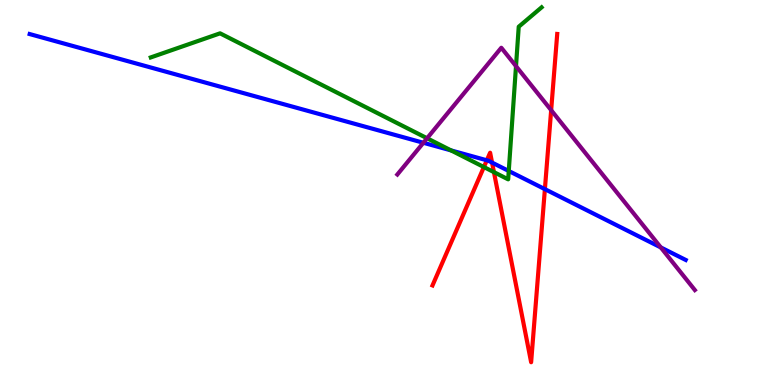[{'lines': ['blue', 'red'], 'intersections': [{'x': 6.28, 'y': 5.84}, {'x': 6.35, 'y': 5.78}, {'x': 7.03, 'y': 5.09}]}, {'lines': ['green', 'red'], 'intersections': [{'x': 6.24, 'y': 5.66}, {'x': 6.37, 'y': 5.53}]}, {'lines': ['purple', 'red'], 'intersections': [{'x': 7.11, 'y': 7.14}]}, {'lines': ['blue', 'green'], 'intersections': [{'x': 5.82, 'y': 6.09}, {'x': 6.56, 'y': 5.56}]}, {'lines': ['blue', 'purple'], 'intersections': [{'x': 5.46, 'y': 6.29}, {'x': 8.53, 'y': 3.57}]}, {'lines': ['green', 'purple'], 'intersections': [{'x': 5.51, 'y': 6.41}, {'x': 6.66, 'y': 8.28}]}]